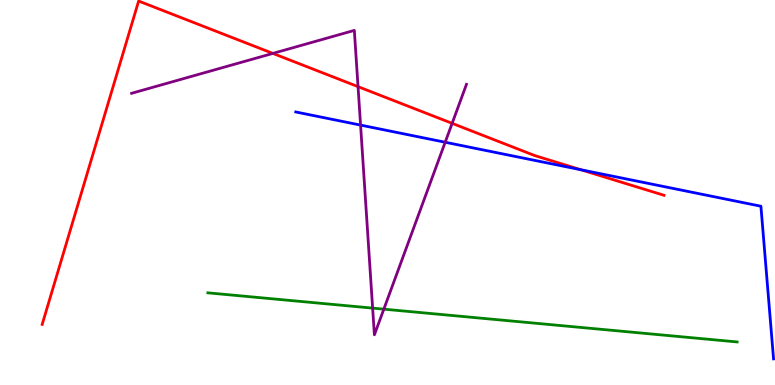[{'lines': ['blue', 'red'], 'intersections': [{'x': 7.49, 'y': 5.59}]}, {'lines': ['green', 'red'], 'intersections': []}, {'lines': ['purple', 'red'], 'intersections': [{'x': 3.52, 'y': 8.61}, {'x': 4.62, 'y': 7.75}, {'x': 5.83, 'y': 6.8}]}, {'lines': ['blue', 'green'], 'intersections': []}, {'lines': ['blue', 'purple'], 'intersections': [{'x': 4.65, 'y': 6.75}, {'x': 5.74, 'y': 6.31}]}, {'lines': ['green', 'purple'], 'intersections': [{'x': 4.81, 'y': 2.0}, {'x': 4.95, 'y': 1.97}]}]